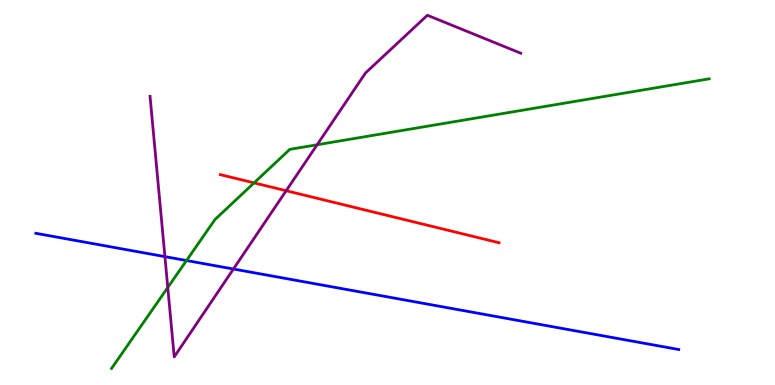[{'lines': ['blue', 'red'], 'intersections': []}, {'lines': ['green', 'red'], 'intersections': [{'x': 3.28, 'y': 5.25}]}, {'lines': ['purple', 'red'], 'intersections': [{'x': 3.69, 'y': 5.05}]}, {'lines': ['blue', 'green'], 'intersections': [{'x': 2.41, 'y': 3.23}]}, {'lines': ['blue', 'purple'], 'intersections': [{'x': 2.13, 'y': 3.33}, {'x': 3.01, 'y': 3.01}]}, {'lines': ['green', 'purple'], 'intersections': [{'x': 2.16, 'y': 2.53}, {'x': 4.09, 'y': 6.24}]}]